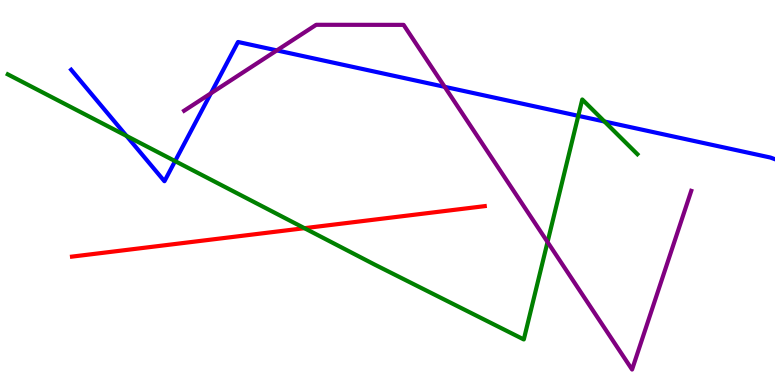[{'lines': ['blue', 'red'], 'intersections': []}, {'lines': ['green', 'red'], 'intersections': [{'x': 3.93, 'y': 4.07}]}, {'lines': ['purple', 'red'], 'intersections': []}, {'lines': ['blue', 'green'], 'intersections': [{'x': 1.63, 'y': 6.47}, {'x': 2.26, 'y': 5.82}, {'x': 7.46, 'y': 6.99}, {'x': 7.8, 'y': 6.84}]}, {'lines': ['blue', 'purple'], 'intersections': [{'x': 2.72, 'y': 7.58}, {'x': 3.57, 'y': 8.69}, {'x': 5.74, 'y': 7.74}]}, {'lines': ['green', 'purple'], 'intersections': [{'x': 7.07, 'y': 3.71}]}]